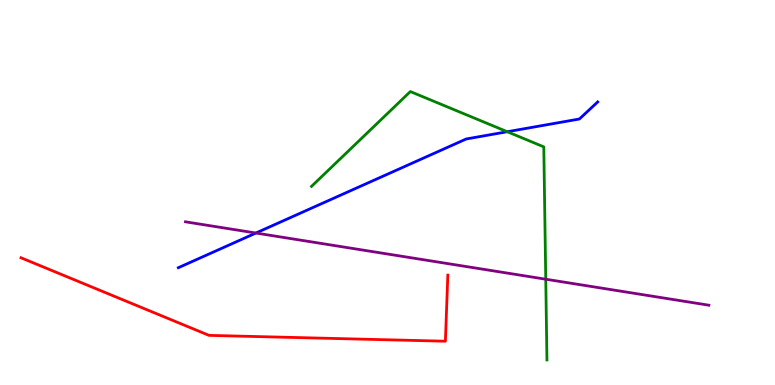[{'lines': ['blue', 'red'], 'intersections': []}, {'lines': ['green', 'red'], 'intersections': []}, {'lines': ['purple', 'red'], 'intersections': []}, {'lines': ['blue', 'green'], 'intersections': [{'x': 6.55, 'y': 6.58}]}, {'lines': ['blue', 'purple'], 'intersections': [{'x': 3.3, 'y': 3.95}]}, {'lines': ['green', 'purple'], 'intersections': [{'x': 7.04, 'y': 2.75}]}]